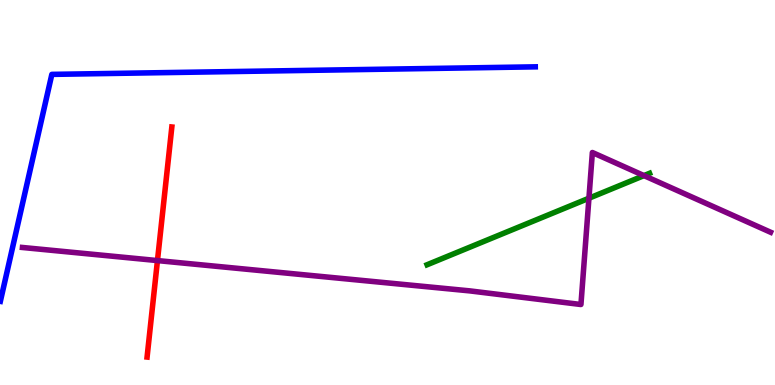[{'lines': ['blue', 'red'], 'intersections': []}, {'lines': ['green', 'red'], 'intersections': []}, {'lines': ['purple', 'red'], 'intersections': [{'x': 2.03, 'y': 3.23}]}, {'lines': ['blue', 'green'], 'intersections': []}, {'lines': ['blue', 'purple'], 'intersections': []}, {'lines': ['green', 'purple'], 'intersections': [{'x': 7.6, 'y': 4.85}, {'x': 8.31, 'y': 5.44}]}]